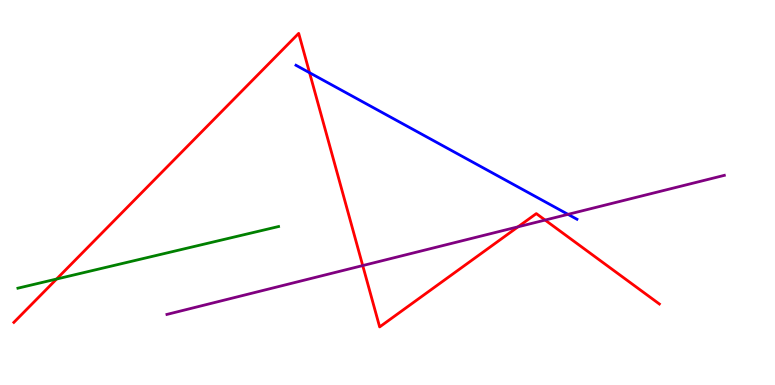[{'lines': ['blue', 'red'], 'intersections': [{'x': 3.99, 'y': 8.11}]}, {'lines': ['green', 'red'], 'intersections': [{'x': 0.73, 'y': 2.75}]}, {'lines': ['purple', 'red'], 'intersections': [{'x': 4.68, 'y': 3.1}, {'x': 6.68, 'y': 4.11}, {'x': 7.03, 'y': 4.28}]}, {'lines': ['blue', 'green'], 'intersections': []}, {'lines': ['blue', 'purple'], 'intersections': [{'x': 7.33, 'y': 4.43}]}, {'lines': ['green', 'purple'], 'intersections': []}]